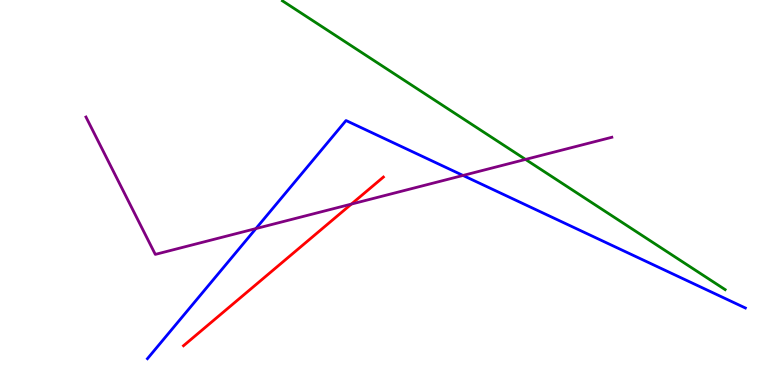[{'lines': ['blue', 'red'], 'intersections': []}, {'lines': ['green', 'red'], 'intersections': []}, {'lines': ['purple', 'red'], 'intersections': [{'x': 4.53, 'y': 4.7}]}, {'lines': ['blue', 'green'], 'intersections': []}, {'lines': ['blue', 'purple'], 'intersections': [{'x': 3.3, 'y': 4.06}, {'x': 5.97, 'y': 5.44}]}, {'lines': ['green', 'purple'], 'intersections': [{'x': 6.78, 'y': 5.86}]}]